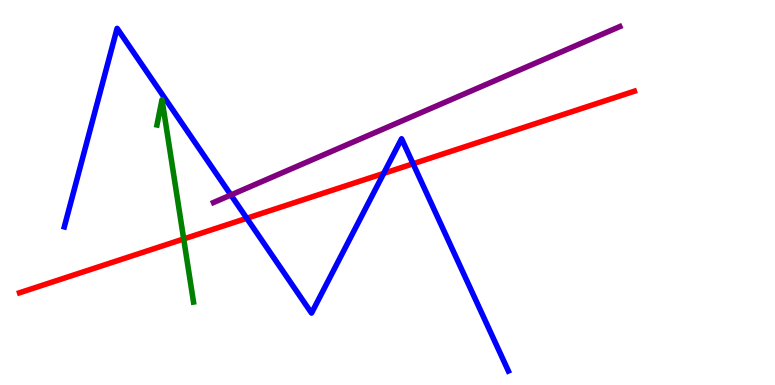[{'lines': ['blue', 'red'], 'intersections': [{'x': 3.18, 'y': 4.33}, {'x': 4.95, 'y': 5.5}, {'x': 5.33, 'y': 5.75}]}, {'lines': ['green', 'red'], 'intersections': [{'x': 2.37, 'y': 3.79}]}, {'lines': ['purple', 'red'], 'intersections': []}, {'lines': ['blue', 'green'], 'intersections': []}, {'lines': ['blue', 'purple'], 'intersections': [{'x': 2.98, 'y': 4.94}]}, {'lines': ['green', 'purple'], 'intersections': []}]